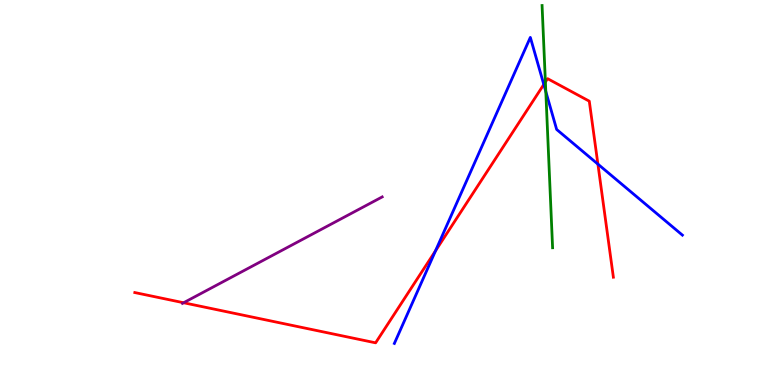[{'lines': ['blue', 'red'], 'intersections': [{'x': 5.62, 'y': 3.49}, {'x': 7.02, 'y': 7.81}, {'x': 7.71, 'y': 5.74}]}, {'lines': ['green', 'red'], 'intersections': [{'x': 7.04, 'y': 7.87}]}, {'lines': ['purple', 'red'], 'intersections': [{'x': 2.37, 'y': 2.14}]}, {'lines': ['blue', 'green'], 'intersections': [{'x': 7.04, 'y': 7.62}]}, {'lines': ['blue', 'purple'], 'intersections': []}, {'lines': ['green', 'purple'], 'intersections': []}]